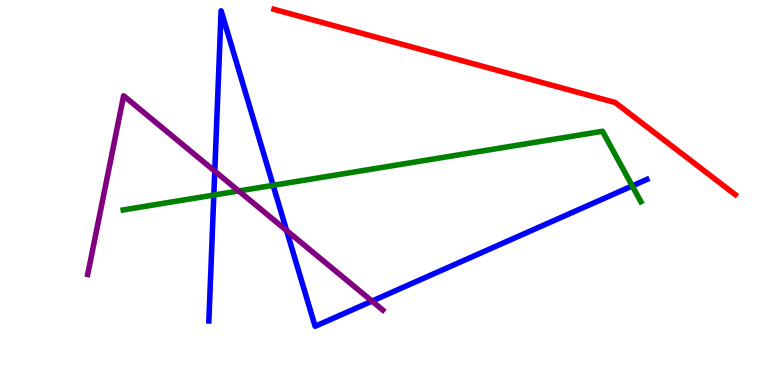[{'lines': ['blue', 'red'], 'intersections': []}, {'lines': ['green', 'red'], 'intersections': []}, {'lines': ['purple', 'red'], 'intersections': []}, {'lines': ['blue', 'green'], 'intersections': [{'x': 2.76, 'y': 4.93}, {'x': 3.52, 'y': 5.19}, {'x': 8.16, 'y': 5.17}]}, {'lines': ['blue', 'purple'], 'intersections': [{'x': 2.77, 'y': 5.55}, {'x': 3.7, 'y': 4.01}, {'x': 4.8, 'y': 2.18}]}, {'lines': ['green', 'purple'], 'intersections': [{'x': 3.08, 'y': 5.04}]}]